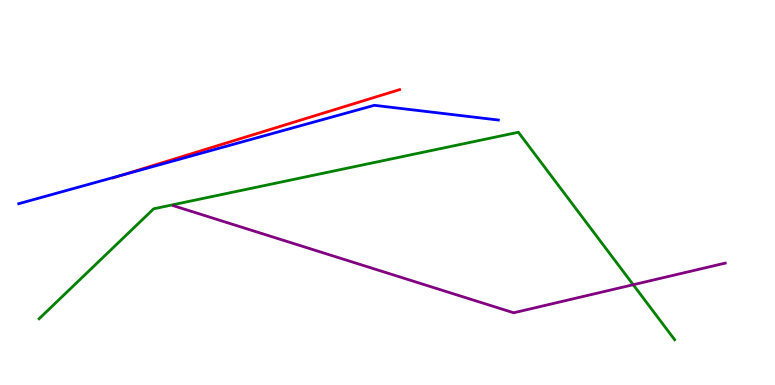[{'lines': ['blue', 'red'], 'intersections': [{'x': 1.57, 'y': 5.45}]}, {'lines': ['green', 'red'], 'intersections': []}, {'lines': ['purple', 'red'], 'intersections': []}, {'lines': ['blue', 'green'], 'intersections': []}, {'lines': ['blue', 'purple'], 'intersections': []}, {'lines': ['green', 'purple'], 'intersections': [{'x': 8.17, 'y': 2.6}]}]